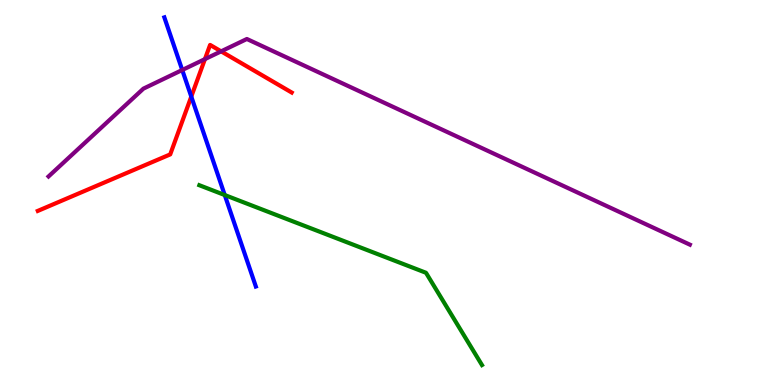[{'lines': ['blue', 'red'], 'intersections': [{'x': 2.47, 'y': 7.49}]}, {'lines': ['green', 'red'], 'intersections': []}, {'lines': ['purple', 'red'], 'intersections': [{'x': 2.64, 'y': 8.46}, {'x': 2.85, 'y': 8.67}]}, {'lines': ['blue', 'green'], 'intersections': [{'x': 2.9, 'y': 4.93}]}, {'lines': ['blue', 'purple'], 'intersections': [{'x': 2.35, 'y': 8.18}]}, {'lines': ['green', 'purple'], 'intersections': []}]